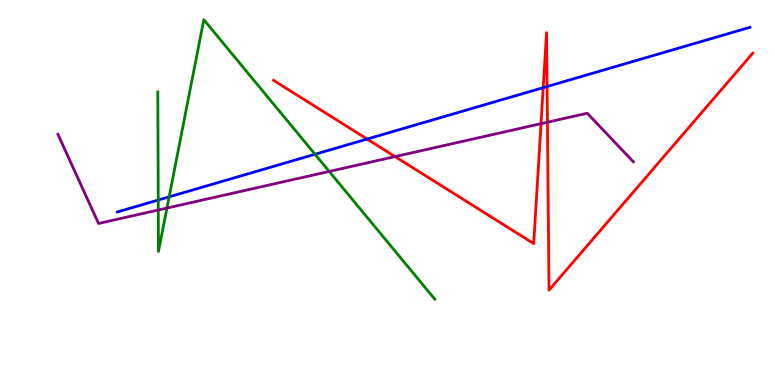[{'lines': ['blue', 'red'], 'intersections': [{'x': 4.74, 'y': 6.39}, {'x': 7.01, 'y': 7.72}, {'x': 7.06, 'y': 7.75}]}, {'lines': ['green', 'red'], 'intersections': []}, {'lines': ['purple', 'red'], 'intersections': [{'x': 5.1, 'y': 5.93}, {'x': 6.98, 'y': 6.79}, {'x': 7.06, 'y': 6.83}]}, {'lines': ['blue', 'green'], 'intersections': [{'x': 2.04, 'y': 4.8}, {'x': 2.18, 'y': 4.89}, {'x': 4.06, 'y': 5.99}]}, {'lines': ['blue', 'purple'], 'intersections': []}, {'lines': ['green', 'purple'], 'intersections': [{'x': 2.04, 'y': 4.55}, {'x': 2.15, 'y': 4.6}, {'x': 4.25, 'y': 5.55}]}]